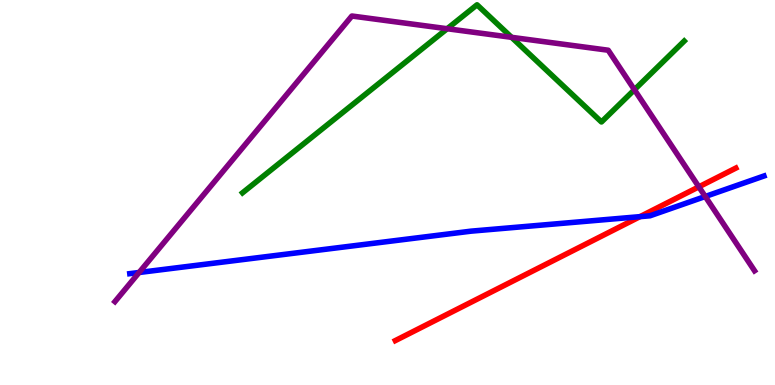[{'lines': ['blue', 'red'], 'intersections': [{'x': 8.26, 'y': 4.37}]}, {'lines': ['green', 'red'], 'intersections': []}, {'lines': ['purple', 'red'], 'intersections': [{'x': 9.02, 'y': 5.15}]}, {'lines': ['blue', 'green'], 'intersections': []}, {'lines': ['blue', 'purple'], 'intersections': [{'x': 1.79, 'y': 2.92}, {'x': 9.1, 'y': 4.9}]}, {'lines': ['green', 'purple'], 'intersections': [{'x': 5.77, 'y': 9.25}, {'x': 6.6, 'y': 9.03}, {'x': 8.19, 'y': 7.67}]}]